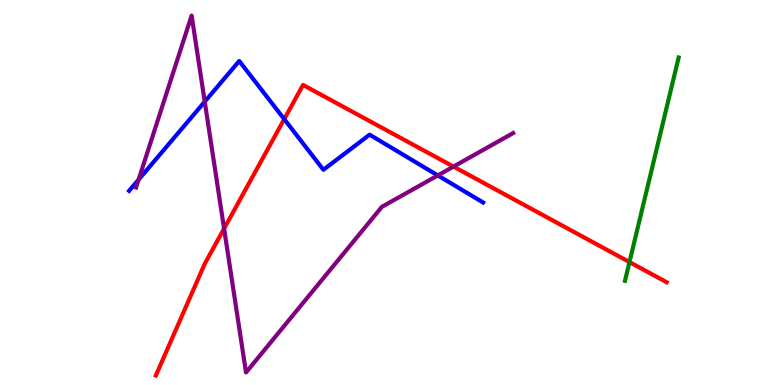[{'lines': ['blue', 'red'], 'intersections': [{'x': 3.67, 'y': 6.9}]}, {'lines': ['green', 'red'], 'intersections': [{'x': 8.12, 'y': 3.19}]}, {'lines': ['purple', 'red'], 'intersections': [{'x': 2.89, 'y': 4.06}, {'x': 5.85, 'y': 5.67}]}, {'lines': ['blue', 'green'], 'intersections': []}, {'lines': ['blue', 'purple'], 'intersections': [{'x': 1.79, 'y': 5.33}, {'x': 2.64, 'y': 7.36}, {'x': 5.65, 'y': 5.44}]}, {'lines': ['green', 'purple'], 'intersections': []}]